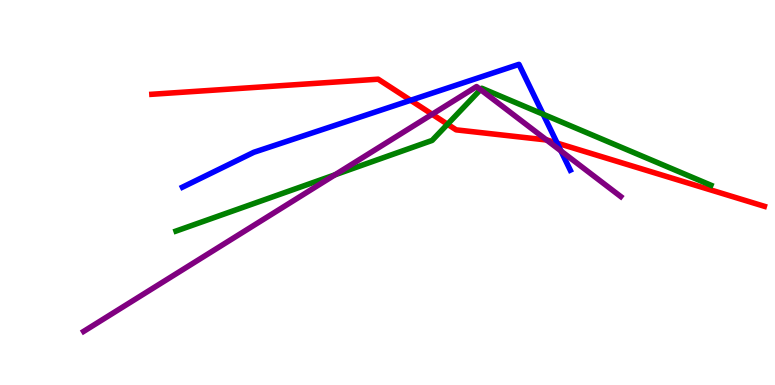[{'lines': ['blue', 'red'], 'intersections': [{'x': 5.3, 'y': 7.4}, {'x': 7.19, 'y': 6.28}]}, {'lines': ['green', 'red'], 'intersections': [{'x': 5.77, 'y': 6.77}]}, {'lines': ['purple', 'red'], 'intersections': [{'x': 5.58, 'y': 7.03}, {'x': 7.05, 'y': 6.36}]}, {'lines': ['blue', 'green'], 'intersections': [{'x': 7.01, 'y': 7.03}]}, {'lines': ['blue', 'purple'], 'intersections': [{'x': 7.24, 'y': 6.08}]}, {'lines': ['green', 'purple'], 'intersections': [{'x': 4.32, 'y': 5.46}, {'x': 6.2, 'y': 7.67}]}]